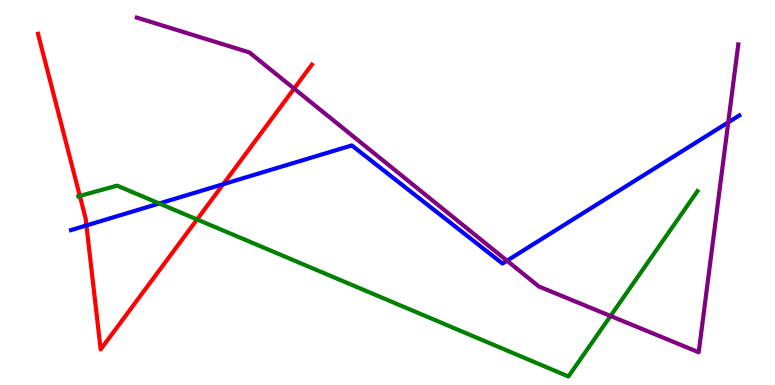[{'lines': ['blue', 'red'], 'intersections': [{'x': 1.12, 'y': 4.14}, {'x': 2.88, 'y': 5.22}]}, {'lines': ['green', 'red'], 'intersections': [{'x': 1.03, 'y': 4.91}, {'x': 2.54, 'y': 4.3}]}, {'lines': ['purple', 'red'], 'intersections': [{'x': 3.79, 'y': 7.7}]}, {'lines': ['blue', 'green'], 'intersections': [{'x': 2.06, 'y': 4.71}]}, {'lines': ['blue', 'purple'], 'intersections': [{'x': 6.54, 'y': 3.23}, {'x': 9.4, 'y': 6.82}]}, {'lines': ['green', 'purple'], 'intersections': [{'x': 7.88, 'y': 1.79}]}]